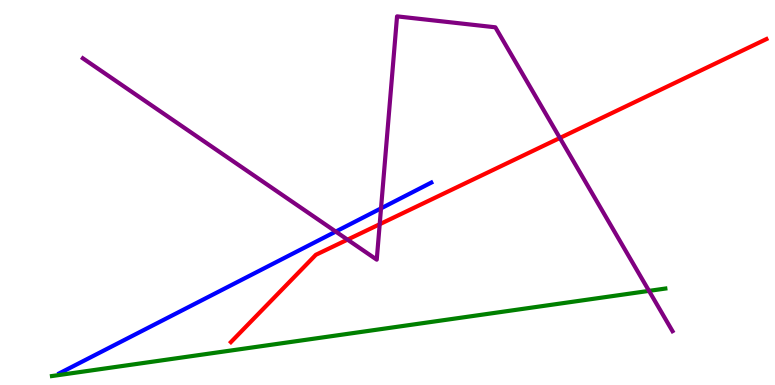[{'lines': ['blue', 'red'], 'intersections': []}, {'lines': ['green', 'red'], 'intersections': []}, {'lines': ['purple', 'red'], 'intersections': [{'x': 4.48, 'y': 3.78}, {'x': 4.9, 'y': 4.18}, {'x': 7.22, 'y': 6.42}]}, {'lines': ['blue', 'green'], 'intersections': []}, {'lines': ['blue', 'purple'], 'intersections': [{'x': 4.33, 'y': 3.98}, {'x': 4.92, 'y': 4.59}]}, {'lines': ['green', 'purple'], 'intersections': [{'x': 8.37, 'y': 2.44}]}]